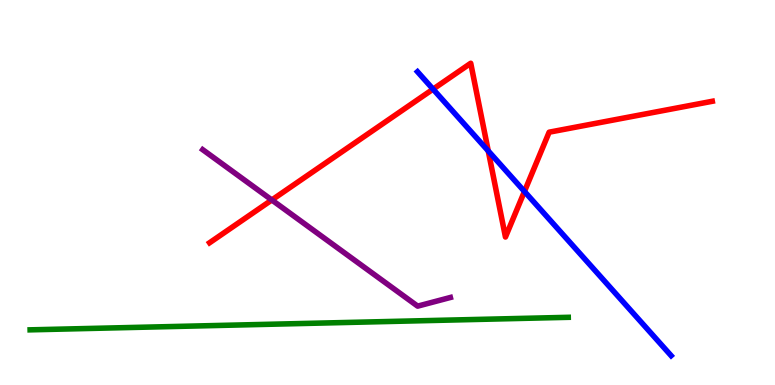[{'lines': ['blue', 'red'], 'intersections': [{'x': 5.59, 'y': 7.68}, {'x': 6.3, 'y': 6.08}, {'x': 6.77, 'y': 5.03}]}, {'lines': ['green', 'red'], 'intersections': []}, {'lines': ['purple', 'red'], 'intersections': [{'x': 3.51, 'y': 4.81}]}, {'lines': ['blue', 'green'], 'intersections': []}, {'lines': ['blue', 'purple'], 'intersections': []}, {'lines': ['green', 'purple'], 'intersections': []}]